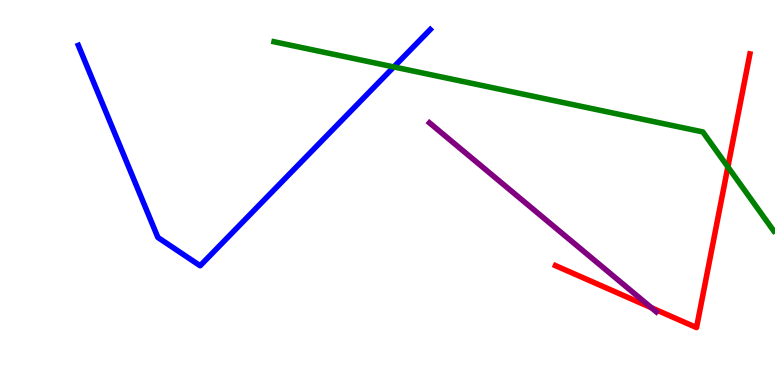[{'lines': ['blue', 'red'], 'intersections': []}, {'lines': ['green', 'red'], 'intersections': [{'x': 9.39, 'y': 5.66}]}, {'lines': ['purple', 'red'], 'intersections': [{'x': 8.4, 'y': 2.01}]}, {'lines': ['blue', 'green'], 'intersections': [{'x': 5.08, 'y': 8.26}]}, {'lines': ['blue', 'purple'], 'intersections': []}, {'lines': ['green', 'purple'], 'intersections': []}]